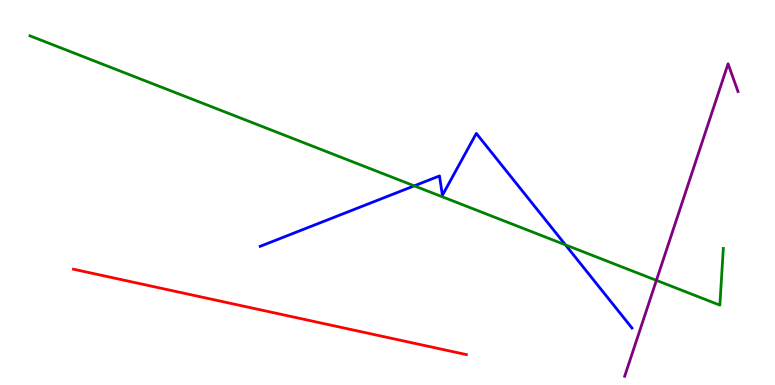[{'lines': ['blue', 'red'], 'intersections': []}, {'lines': ['green', 'red'], 'intersections': []}, {'lines': ['purple', 'red'], 'intersections': []}, {'lines': ['blue', 'green'], 'intersections': [{'x': 5.35, 'y': 5.17}, {'x': 7.3, 'y': 3.64}]}, {'lines': ['blue', 'purple'], 'intersections': []}, {'lines': ['green', 'purple'], 'intersections': [{'x': 8.47, 'y': 2.72}]}]